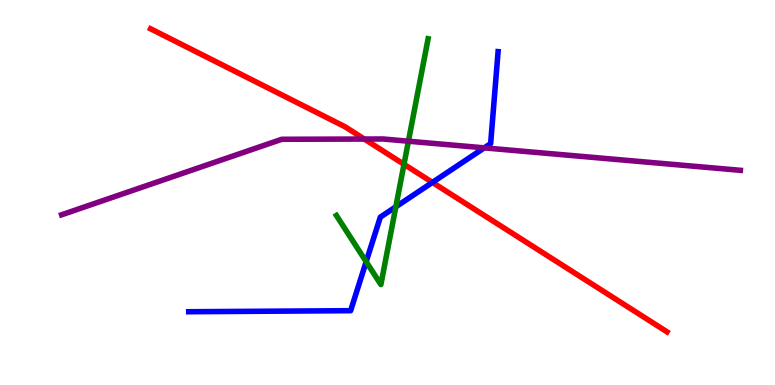[{'lines': ['blue', 'red'], 'intersections': [{'x': 5.58, 'y': 5.26}]}, {'lines': ['green', 'red'], 'intersections': [{'x': 5.21, 'y': 5.73}]}, {'lines': ['purple', 'red'], 'intersections': [{'x': 4.7, 'y': 6.39}]}, {'lines': ['blue', 'green'], 'intersections': [{'x': 4.72, 'y': 3.2}, {'x': 5.11, 'y': 4.63}]}, {'lines': ['blue', 'purple'], 'intersections': [{'x': 6.25, 'y': 6.16}]}, {'lines': ['green', 'purple'], 'intersections': [{'x': 5.27, 'y': 6.33}]}]